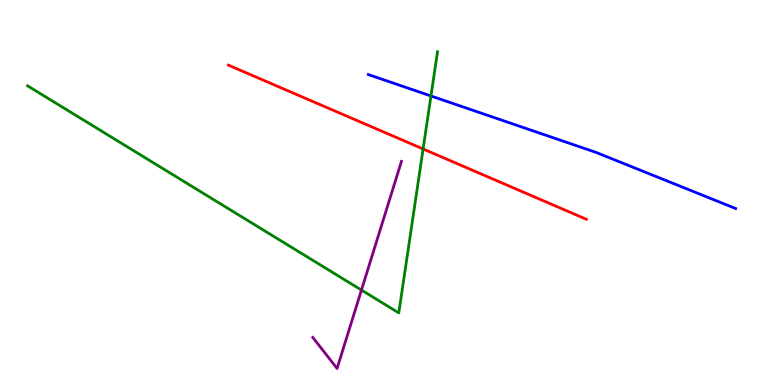[{'lines': ['blue', 'red'], 'intersections': []}, {'lines': ['green', 'red'], 'intersections': [{'x': 5.46, 'y': 6.13}]}, {'lines': ['purple', 'red'], 'intersections': []}, {'lines': ['blue', 'green'], 'intersections': [{'x': 5.56, 'y': 7.51}]}, {'lines': ['blue', 'purple'], 'intersections': []}, {'lines': ['green', 'purple'], 'intersections': [{'x': 4.66, 'y': 2.47}]}]